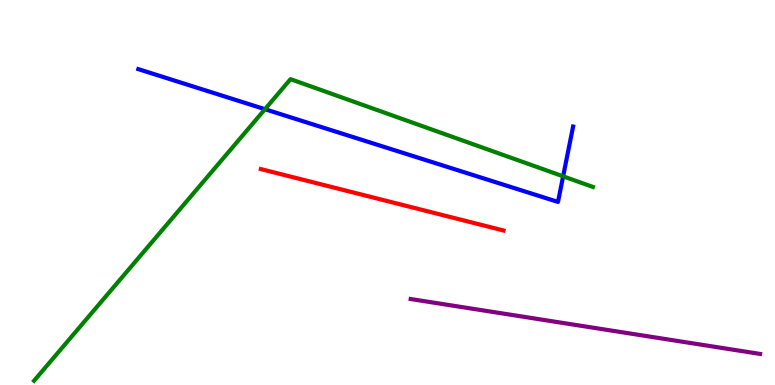[{'lines': ['blue', 'red'], 'intersections': []}, {'lines': ['green', 'red'], 'intersections': []}, {'lines': ['purple', 'red'], 'intersections': []}, {'lines': ['blue', 'green'], 'intersections': [{'x': 3.42, 'y': 7.16}, {'x': 7.27, 'y': 5.42}]}, {'lines': ['blue', 'purple'], 'intersections': []}, {'lines': ['green', 'purple'], 'intersections': []}]